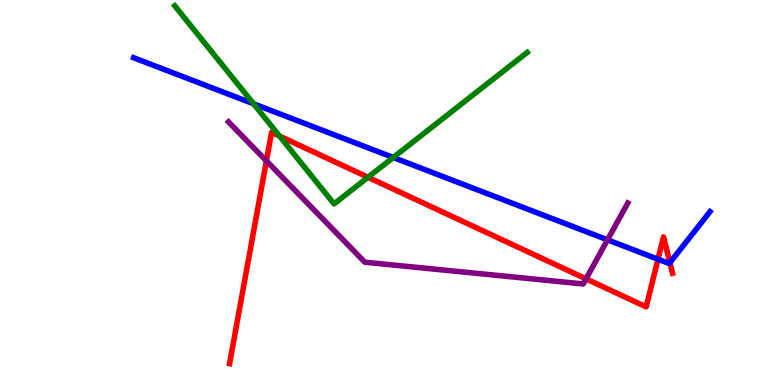[{'lines': ['blue', 'red'], 'intersections': [{'x': 8.49, 'y': 3.27}, {'x': 8.64, 'y': 3.18}]}, {'lines': ['green', 'red'], 'intersections': [{'x': 3.61, 'y': 6.47}, {'x': 4.75, 'y': 5.4}]}, {'lines': ['purple', 'red'], 'intersections': [{'x': 3.44, 'y': 5.82}, {'x': 7.56, 'y': 2.76}]}, {'lines': ['blue', 'green'], 'intersections': [{'x': 3.27, 'y': 7.3}, {'x': 5.07, 'y': 5.91}]}, {'lines': ['blue', 'purple'], 'intersections': [{'x': 7.84, 'y': 3.77}]}, {'lines': ['green', 'purple'], 'intersections': []}]